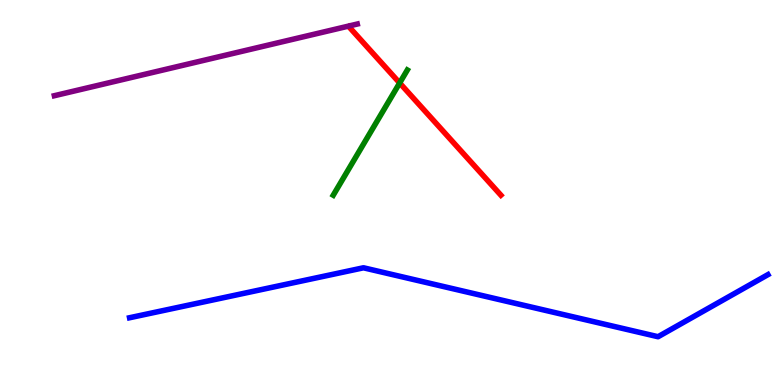[{'lines': ['blue', 'red'], 'intersections': []}, {'lines': ['green', 'red'], 'intersections': [{'x': 5.16, 'y': 7.84}]}, {'lines': ['purple', 'red'], 'intersections': []}, {'lines': ['blue', 'green'], 'intersections': []}, {'lines': ['blue', 'purple'], 'intersections': []}, {'lines': ['green', 'purple'], 'intersections': []}]